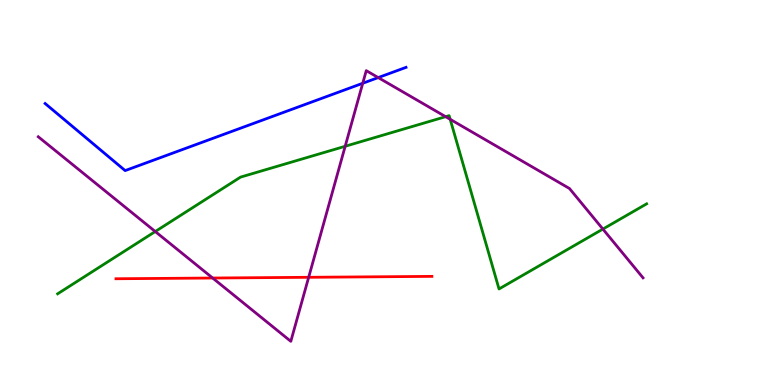[{'lines': ['blue', 'red'], 'intersections': []}, {'lines': ['green', 'red'], 'intersections': []}, {'lines': ['purple', 'red'], 'intersections': [{'x': 2.74, 'y': 2.78}, {'x': 3.98, 'y': 2.8}]}, {'lines': ['blue', 'green'], 'intersections': []}, {'lines': ['blue', 'purple'], 'intersections': [{'x': 4.68, 'y': 7.84}, {'x': 4.88, 'y': 7.98}]}, {'lines': ['green', 'purple'], 'intersections': [{'x': 2.0, 'y': 3.99}, {'x': 4.45, 'y': 6.2}, {'x': 5.75, 'y': 6.97}, {'x': 5.81, 'y': 6.9}, {'x': 7.78, 'y': 4.05}]}]